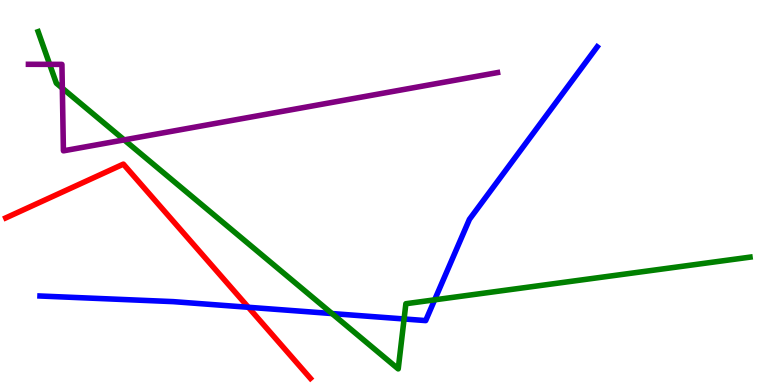[{'lines': ['blue', 'red'], 'intersections': [{'x': 3.2, 'y': 2.02}]}, {'lines': ['green', 'red'], 'intersections': []}, {'lines': ['purple', 'red'], 'intersections': []}, {'lines': ['blue', 'green'], 'intersections': [{'x': 4.28, 'y': 1.86}, {'x': 5.21, 'y': 1.72}, {'x': 5.61, 'y': 2.21}]}, {'lines': ['blue', 'purple'], 'intersections': []}, {'lines': ['green', 'purple'], 'intersections': [{'x': 0.641, 'y': 8.33}, {'x': 0.804, 'y': 7.71}, {'x': 1.6, 'y': 6.37}]}]